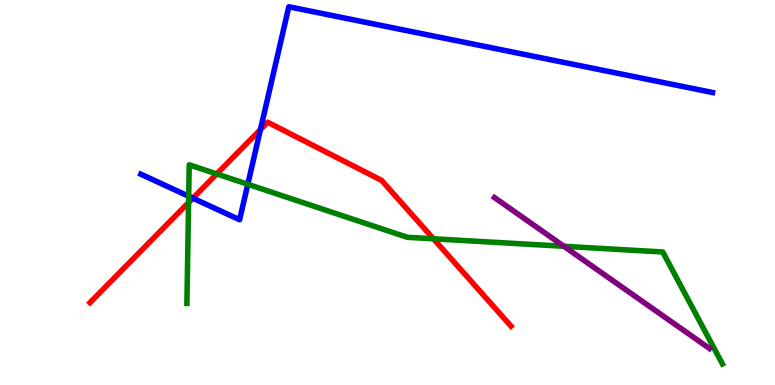[{'lines': ['blue', 'red'], 'intersections': [{'x': 2.49, 'y': 4.85}, {'x': 3.36, 'y': 6.63}]}, {'lines': ['green', 'red'], 'intersections': [{'x': 2.43, 'y': 4.74}, {'x': 2.8, 'y': 5.48}, {'x': 5.59, 'y': 3.8}]}, {'lines': ['purple', 'red'], 'intersections': []}, {'lines': ['blue', 'green'], 'intersections': [{'x': 2.43, 'y': 4.9}, {'x': 3.2, 'y': 5.21}]}, {'lines': ['blue', 'purple'], 'intersections': []}, {'lines': ['green', 'purple'], 'intersections': [{'x': 7.28, 'y': 3.6}]}]